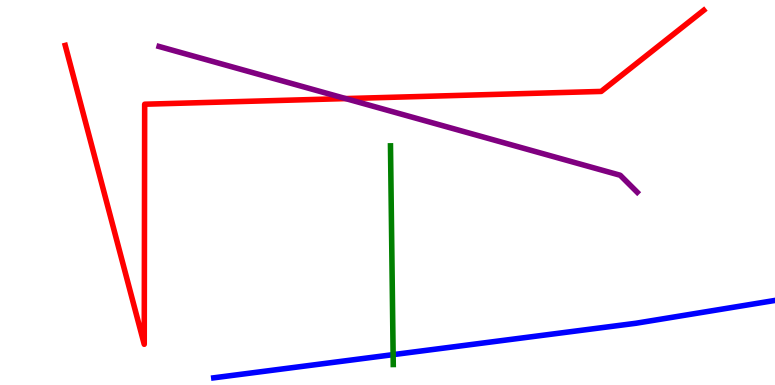[{'lines': ['blue', 'red'], 'intersections': []}, {'lines': ['green', 'red'], 'intersections': []}, {'lines': ['purple', 'red'], 'intersections': [{'x': 4.46, 'y': 7.44}]}, {'lines': ['blue', 'green'], 'intersections': [{'x': 5.07, 'y': 0.789}]}, {'lines': ['blue', 'purple'], 'intersections': []}, {'lines': ['green', 'purple'], 'intersections': []}]